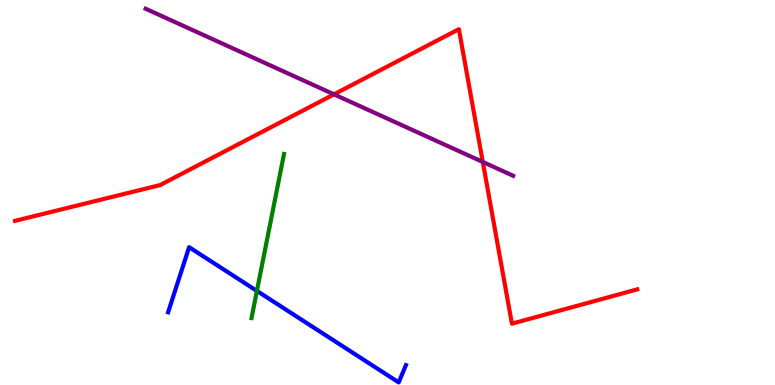[{'lines': ['blue', 'red'], 'intersections': []}, {'lines': ['green', 'red'], 'intersections': []}, {'lines': ['purple', 'red'], 'intersections': [{'x': 4.31, 'y': 7.55}, {'x': 6.23, 'y': 5.79}]}, {'lines': ['blue', 'green'], 'intersections': [{'x': 3.31, 'y': 2.44}]}, {'lines': ['blue', 'purple'], 'intersections': []}, {'lines': ['green', 'purple'], 'intersections': []}]